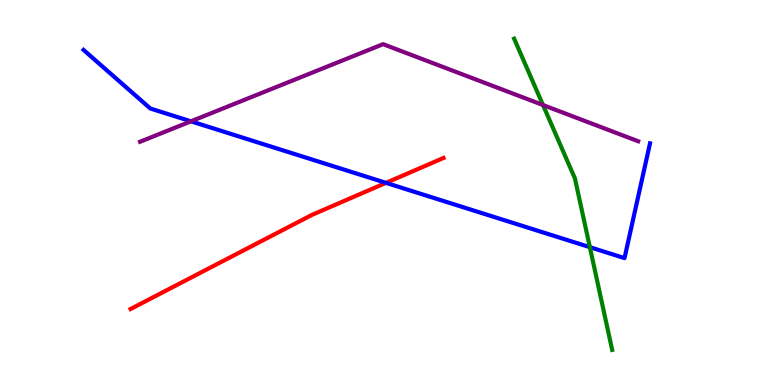[{'lines': ['blue', 'red'], 'intersections': [{'x': 4.98, 'y': 5.25}]}, {'lines': ['green', 'red'], 'intersections': []}, {'lines': ['purple', 'red'], 'intersections': []}, {'lines': ['blue', 'green'], 'intersections': [{'x': 7.61, 'y': 3.58}]}, {'lines': ['blue', 'purple'], 'intersections': [{'x': 2.46, 'y': 6.85}]}, {'lines': ['green', 'purple'], 'intersections': [{'x': 7.01, 'y': 7.27}]}]